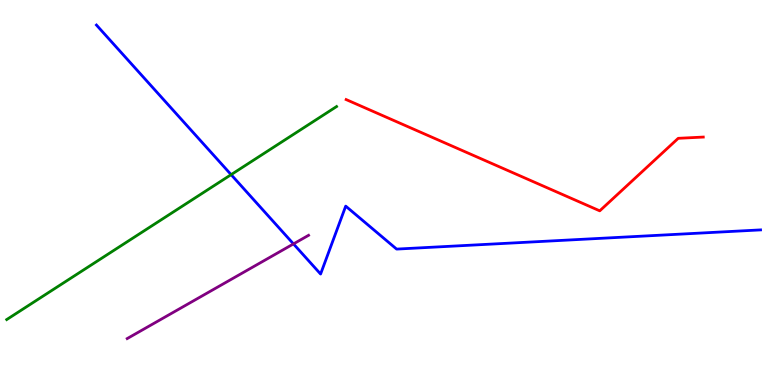[{'lines': ['blue', 'red'], 'intersections': []}, {'lines': ['green', 'red'], 'intersections': []}, {'lines': ['purple', 'red'], 'intersections': []}, {'lines': ['blue', 'green'], 'intersections': [{'x': 2.98, 'y': 5.46}]}, {'lines': ['blue', 'purple'], 'intersections': [{'x': 3.79, 'y': 3.66}]}, {'lines': ['green', 'purple'], 'intersections': []}]